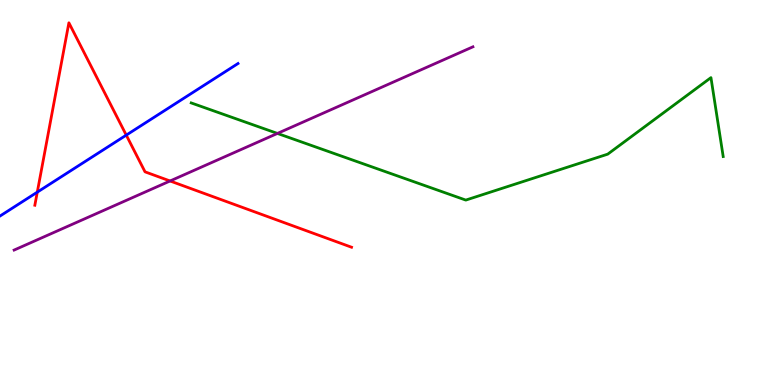[{'lines': ['blue', 'red'], 'intersections': [{'x': 0.481, 'y': 5.01}, {'x': 1.63, 'y': 6.49}]}, {'lines': ['green', 'red'], 'intersections': []}, {'lines': ['purple', 'red'], 'intersections': [{'x': 2.19, 'y': 5.3}]}, {'lines': ['blue', 'green'], 'intersections': []}, {'lines': ['blue', 'purple'], 'intersections': []}, {'lines': ['green', 'purple'], 'intersections': [{'x': 3.58, 'y': 6.53}]}]